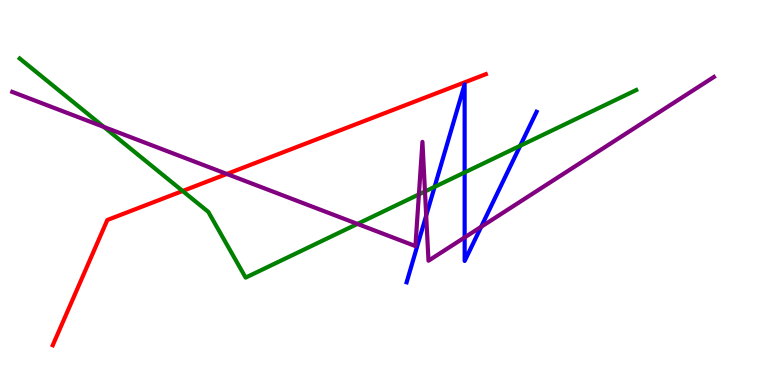[{'lines': ['blue', 'red'], 'intersections': []}, {'lines': ['green', 'red'], 'intersections': [{'x': 2.36, 'y': 5.04}]}, {'lines': ['purple', 'red'], 'intersections': [{'x': 2.93, 'y': 5.48}]}, {'lines': ['blue', 'green'], 'intersections': [{'x': 5.61, 'y': 5.15}, {'x': 6.0, 'y': 5.52}, {'x': 6.71, 'y': 6.21}]}, {'lines': ['blue', 'purple'], 'intersections': [{'x': 5.5, 'y': 4.4}, {'x': 6.0, 'y': 3.83}, {'x': 6.21, 'y': 4.11}]}, {'lines': ['green', 'purple'], 'intersections': [{'x': 1.34, 'y': 6.7}, {'x': 4.61, 'y': 4.18}, {'x': 5.41, 'y': 4.95}, {'x': 5.48, 'y': 5.03}]}]